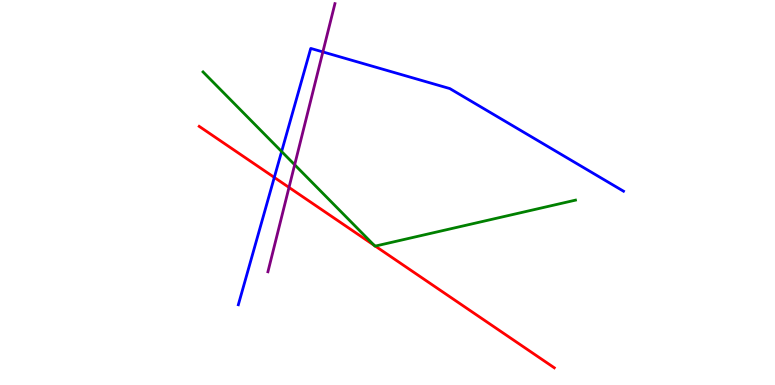[{'lines': ['blue', 'red'], 'intersections': [{'x': 3.54, 'y': 5.39}]}, {'lines': ['green', 'red'], 'intersections': [{'x': 4.83, 'y': 3.63}, {'x': 4.84, 'y': 3.61}]}, {'lines': ['purple', 'red'], 'intersections': [{'x': 3.73, 'y': 5.13}]}, {'lines': ['blue', 'green'], 'intersections': [{'x': 3.63, 'y': 6.06}]}, {'lines': ['blue', 'purple'], 'intersections': [{'x': 4.17, 'y': 8.65}]}, {'lines': ['green', 'purple'], 'intersections': [{'x': 3.8, 'y': 5.72}]}]